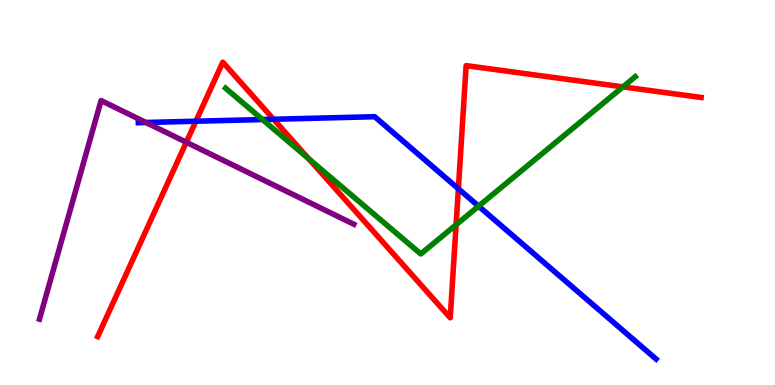[{'lines': ['blue', 'red'], 'intersections': [{'x': 2.53, 'y': 6.85}, {'x': 3.53, 'y': 6.9}, {'x': 5.91, 'y': 5.1}]}, {'lines': ['green', 'red'], 'intersections': [{'x': 3.98, 'y': 5.87}, {'x': 5.89, 'y': 4.16}, {'x': 8.04, 'y': 7.74}]}, {'lines': ['purple', 'red'], 'intersections': [{'x': 2.4, 'y': 6.31}]}, {'lines': ['blue', 'green'], 'intersections': [{'x': 3.39, 'y': 6.89}, {'x': 6.18, 'y': 4.64}]}, {'lines': ['blue', 'purple'], 'intersections': [{'x': 1.88, 'y': 6.82}]}, {'lines': ['green', 'purple'], 'intersections': []}]